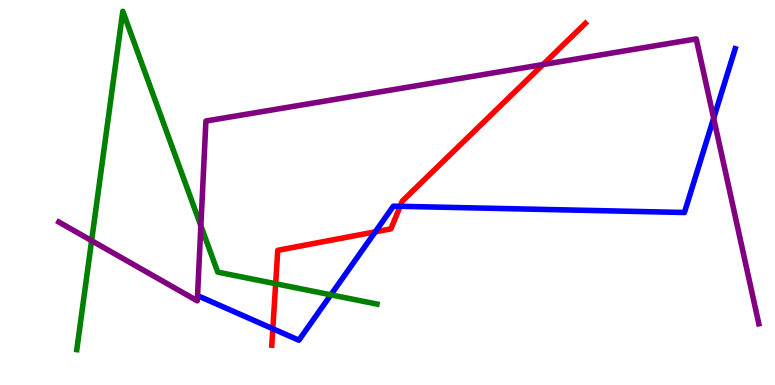[{'lines': ['blue', 'red'], 'intersections': [{'x': 3.52, 'y': 1.46}, {'x': 4.84, 'y': 3.98}, {'x': 5.16, 'y': 4.64}]}, {'lines': ['green', 'red'], 'intersections': [{'x': 3.56, 'y': 2.63}]}, {'lines': ['purple', 'red'], 'intersections': [{'x': 7.01, 'y': 8.32}]}, {'lines': ['blue', 'green'], 'intersections': [{'x': 4.27, 'y': 2.34}]}, {'lines': ['blue', 'purple'], 'intersections': [{'x': 9.21, 'y': 6.93}]}, {'lines': ['green', 'purple'], 'intersections': [{'x': 1.18, 'y': 3.75}, {'x': 2.59, 'y': 4.13}]}]